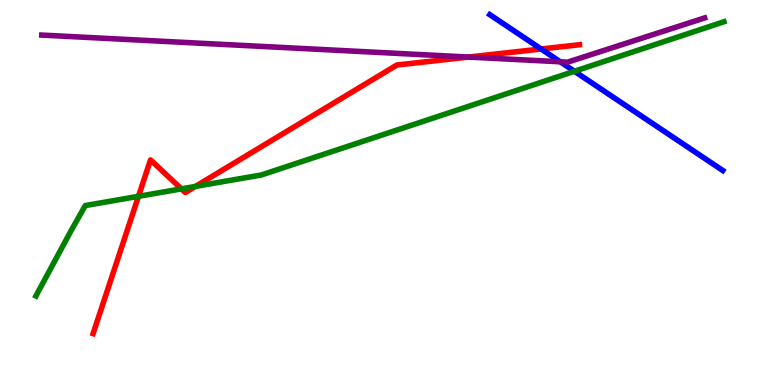[{'lines': ['blue', 'red'], 'intersections': [{'x': 6.98, 'y': 8.73}]}, {'lines': ['green', 'red'], 'intersections': [{'x': 1.79, 'y': 4.9}, {'x': 2.34, 'y': 5.09}, {'x': 2.52, 'y': 5.16}]}, {'lines': ['purple', 'red'], 'intersections': [{'x': 6.05, 'y': 8.52}]}, {'lines': ['blue', 'green'], 'intersections': [{'x': 7.41, 'y': 8.15}]}, {'lines': ['blue', 'purple'], 'intersections': [{'x': 7.23, 'y': 8.4}]}, {'lines': ['green', 'purple'], 'intersections': []}]